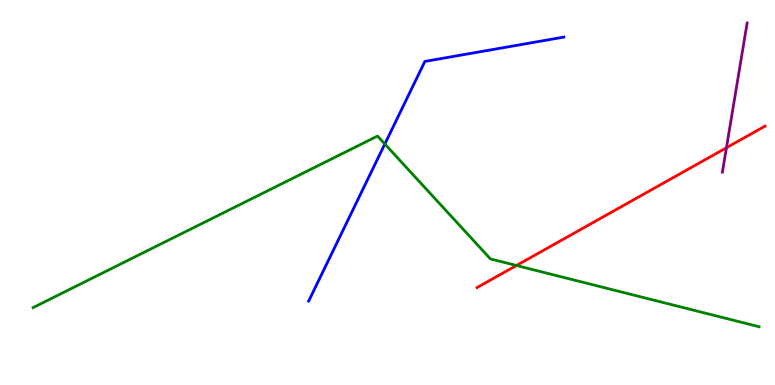[{'lines': ['blue', 'red'], 'intersections': []}, {'lines': ['green', 'red'], 'intersections': [{'x': 6.66, 'y': 3.1}]}, {'lines': ['purple', 'red'], 'intersections': [{'x': 9.37, 'y': 6.16}]}, {'lines': ['blue', 'green'], 'intersections': [{'x': 4.97, 'y': 6.26}]}, {'lines': ['blue', 'purple'], 'intersections': []}, {'lines': ['green', 'purple'], 'intersections': []}]